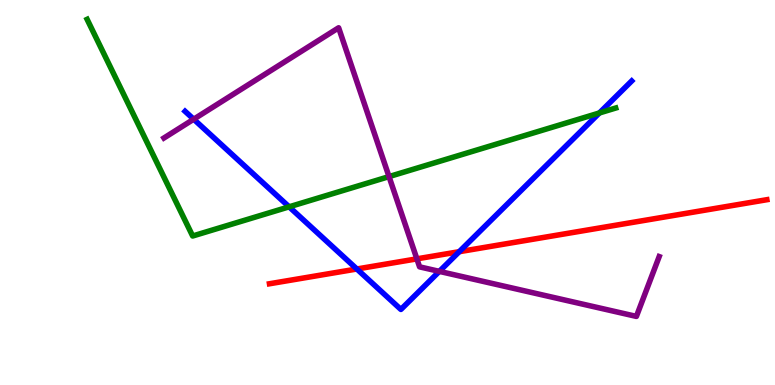[{'lines': ['blue', 'red'], 'intersections': [{'x': 4.6, 'y': 3.01}, {'x': 5.93, 'y': 3.46}]}, {'lines': ['green', 'red'], 'intersections': []}, {'lines': ['purple', 'red'], 'intersections': [{'x': 5.38, 'y': 3.28}]}, {'lines': ['blue', 'green'], 'intersections': [{'x': 3.73, 'y': 4.63}, {'x': 7.73, 'y': 7.07}]}, {'lines': ['blue', 'purple'], 'intersections': [{'x': 2.5, 'y': 6.9}, {'x': 5.67, 'y': 2.95}]}, {'lines': ['green', 'purple'], 'intersections': [{'x': 5.02, 'y': 5.41}]}]